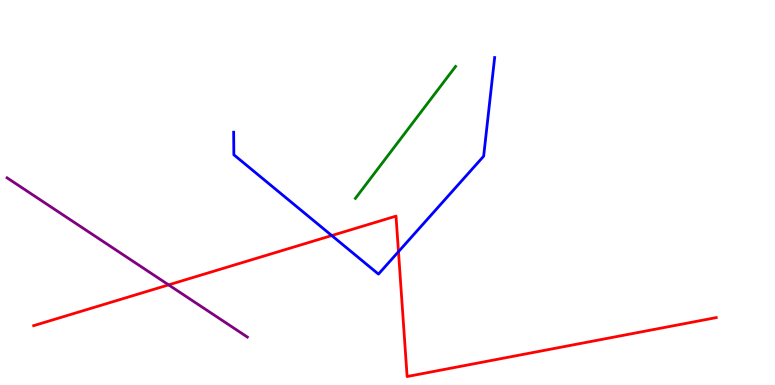[{'lines': ['blue', 'red'], 'intersections': [{'x': 4.28, 'y': 3.88}, {'x': 5.14, 'y': 3.46}]}, {'lines': ['green', 'red'], 'intersections': []}, {'lines': ['purple', 'red'], 'intersections': [{'x': 2.18, 'y': 2.6}]}, {'lines': ['blue', 'green'], 'intersections': []}, {'lines': ['blue', 'purple'], 'intersections': []}, {'lines': ['green', 'purple'], 'intersections': []}]